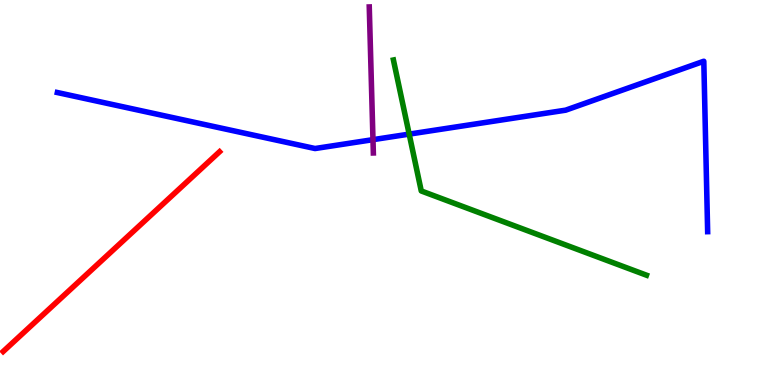[{'lines': ['blue', 'red'], 'intersections': []}, {'lines': ['green', 'red'], 'intersections': []}, {'lines': ['purple', 'red'], 'intersections': []}, {'lines': ['blue', 'green'], 'intersections': [{'x': 5.28, 'y': 6.52}]}, {'lines': ['blue', 'purple'], 'intersections': [{'x': 4.81, 'y': 6.37}]}, {'lines': ['green', 'purple'], 'intersections': []}]